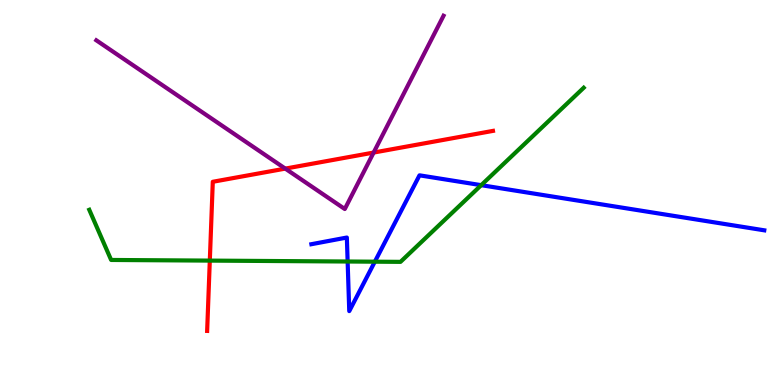[{'lines': ['blue', 'red'], 'intersections': []}, {'lines': ['green', 'red'], 'intersections': [{'x': 2.71, 'y': 3.23}]}, {'lines': ['purple', 'red'], 'intersections': [{'x': 3.68, 'y': 5.62}, {'x': 4.82, 'y': 6.04}]}, {'lines': ['blue', 'green'], 'intersections': [{'x': 4.49, 'y': 3.21}, {'x': 4.84, 'y': 3.2}, {'x': 6.21, 'y': 5.19}]}, {'lines': ['blue', 'purple'], 'intersections': []}, {'lines': ['green', 'purple'], 'intersections': []}]